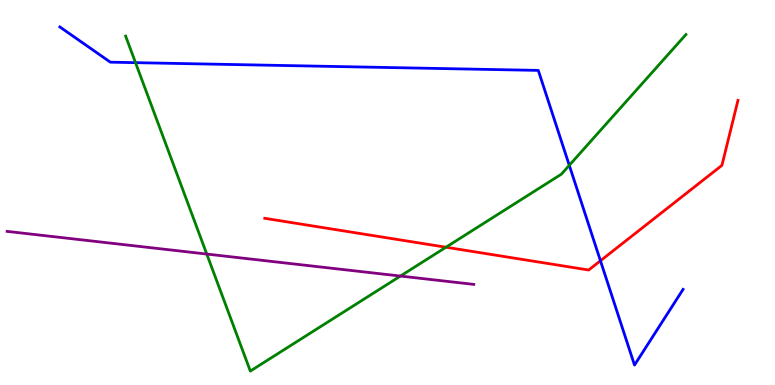[{'lines': ['blue', 'red'], 'intersections': [{'x': 7.75, 'y': 3.23}]}, {'lines': ['green', 'red'], 'intersections': [{'x': 5.75, 'y': 3.58}]}, {'lines': ['purple', 'red'], 'intersections': []}, {'lines': ['blue', 'green'], 'intersections': [{'x': 1.75, 'y': 8.37}, {'x': 7.35, 'y': 5.71}]}, {'lines': ['blue', 'purple'], 'intersections': []}, {'lines': ['green', 'purple'], 'intersections': [{'x': 2.67, 'y': 3.4}, {'x': 5.17, 'y': 2.83}]}]